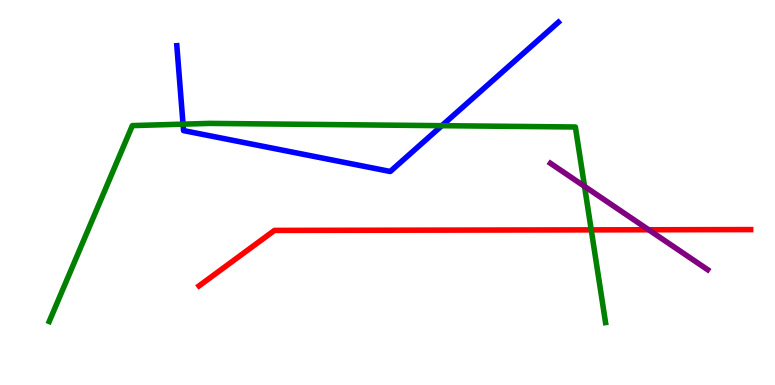[{'lines': ['blue', 'red'], 'intersections': []}, {'lines': ['green', 'red'], 'intersections': [{'x': 7.63, 'y': 4.03}]}, {'lines': ['purple', 'red'], 'intersections': [{'x': 8.37, 'y': 4.03}]}, {'lines': ['blue', 'green'], 'intersections': [{'x': 2.36, 'y': 6.78}, {'x': 5.7, 'y': 6.74}]}, {'lines': ['blue', 'purple'], 'intersections': []}, {'lines': ['green', 'purple'], 'intersections': [{'x': 7.54, 'y': 5.16}]}]